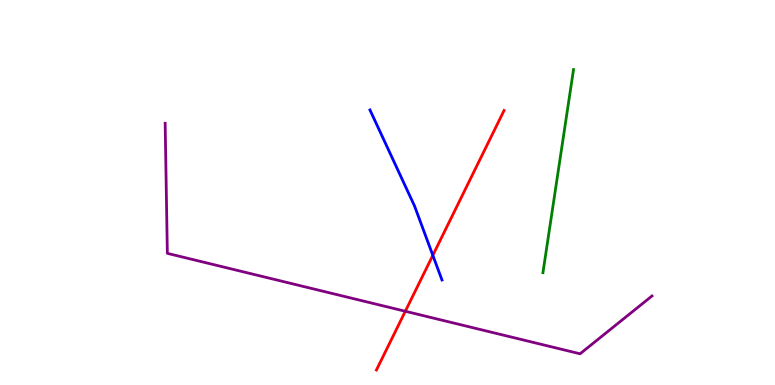[{'lines': ['blue', 'red'], 'intersections': [{'x': 5.58, 'y': 3.37}]}, {'lines': ['green', 'red'], 'intersections': []}, {'lines': ['purple', 'red'], 'intersections': [{'x': 5.23, 'y': 1.92}]}, {'lines': ['blue', 'green'], 'intersections': []}, {'lines': ['blue', 'purple'], 'intersections': []}, {'lines': ['green', 'purple'], 'intersections': []}]